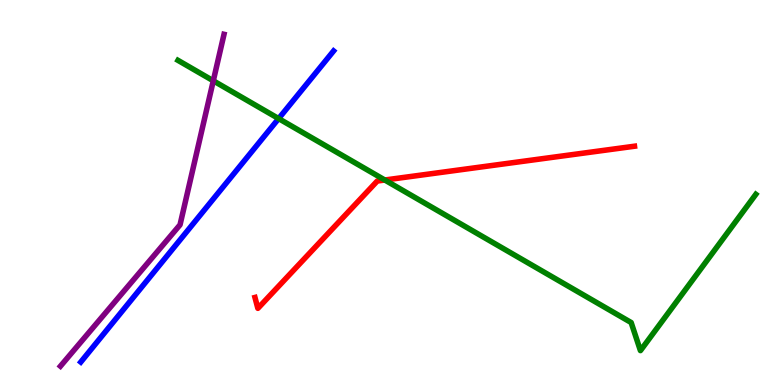[{'lines': ['blue', 'red'], 'intersections': []}, {'lines': ['green', 'red'], 'intersections': [{'x': 4.97, 'y': 5.32}]}, {'lines': ['purple', 'red'], 'intersections': []}, {'lines': ['blue', 'green'], 'intersections': [{'x': 3.6, 'y': 6.92}]}, {'lines': ['blue', 'purple'], 'intersections': []}, {'lines': ['green', 'purple'], 'intersections': [{'x': 2.75, 'y': 7.9}]}]